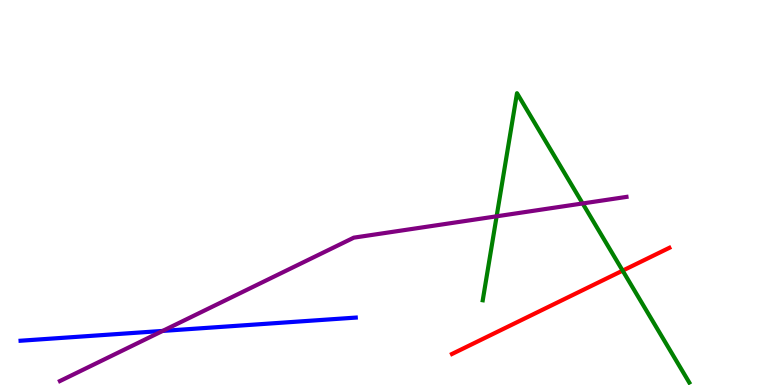[{'lines': ['blue', 'red'], 'intersections': []}, {'lines': ['green', 'red'], 'intersections': [{'x': 8.03, 'y': 2.97}]}, {'lines': ['purple', 'red'], 'intersections': []}, {'lines': ['blue', 'green'], 'intersections': []}, {'lines': ['blue', 'purple'], 'intersections': [{'x': 2.1, 'y': 1.4}]}, {'lines': ['green', 'purple'], 'intersections': [{'x': 6.41, 'y': 4.38}, {'x': 7.52, 'y': 4.72}]}]